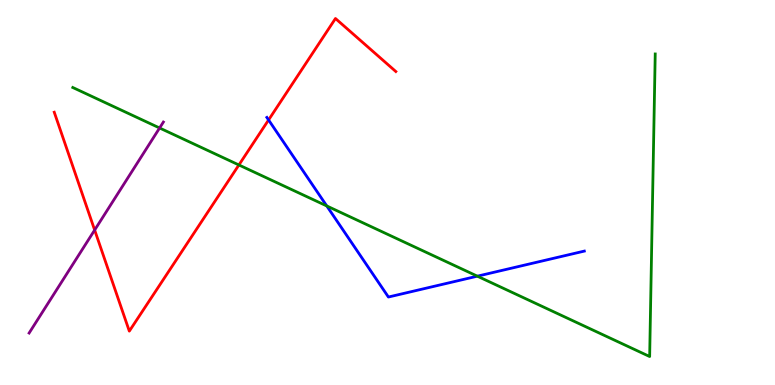[{'lines': ['blue', 'red'], 'intersections': [{'x': 3.47, 'y': 6.88}]}, {'lines': ['green', 'red'], 'intersections': [{'x': 3.08, 'y': 5.72}]}, {'lines': ['purple', 'red'], 'intersections': [{'x': 1.22, 'y': 4.02}]}, {'lines': ['blue', 'green'], 'intersections': [{'x': 4.22, 'y': 4.65}, {'x': 6.16, 'y': 2.83}]}, {'lines': ['blue', 'purple'], 'intersections': []}, {'lines': ['green', 'purple'], 'intersections': [{'x': 2.06, 'y': 6.68}]}]